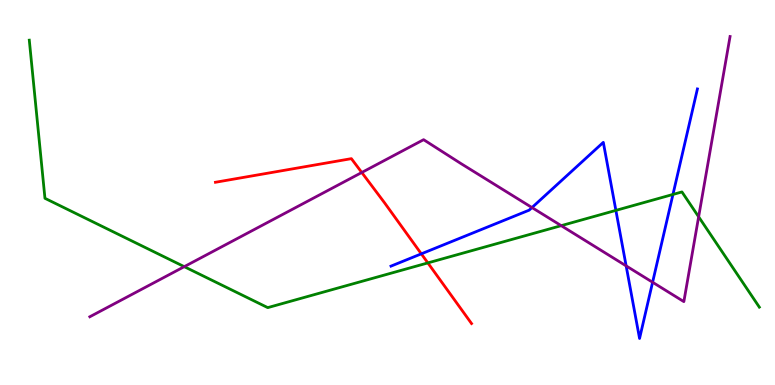[{'lines': ['blue', 'red'], 'intersections': [{'x': 5.44, 'y': 3.41}]}, {'lines': ['green', 'red'], 'intersections': [{'x': 5.52, 'y': 3.17}]}, {'lines': ['purple', 'red'], 'intersections': [{'x': 4.67, 'y': 5.52}]}, {'lines': ['blue', 'green'], 'intersections': [{'x': 7.95, 'y': 4.54}, {'x': 8.68, 'y': 4.95}]}, {'lines': ['blue', 'purple'], 'intersections': [{'x': 6.86, 'y': 4.61}, {'x': 8.08, 'y': 3.09}, {'x': 8.42, 'y': 2.67}]}, {'lines': ['green', 'purple'], 'intersections': [{'x': 2.38, 'y': 3.07}, {'x': 7.24, 'y': 4.14}, {'x': 9.01, 'y': 4.37}]}]